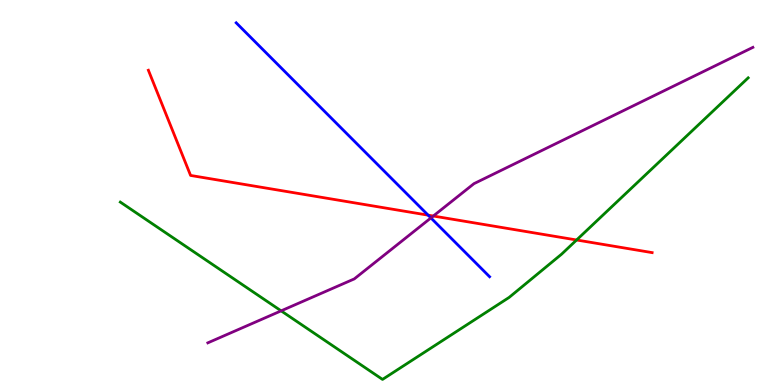[{'lines': ['blue', 'red'], 'intersections': [{'x': 5.52, 'y': 4.41}]}, {'lines': ['green', 'red'], 'intersections': [{'x': 7.44, 'y': 3.77}]}, {'lines': ['purple', 'red'], 'intersections': [{'x': 5.59, 'y': 4.39}]}, {'lines': ['blue', 'green'], 'intersections': []}, {'lines': ['blue', 'purple'], 'intersections': [{'x': 5.56, 'y': 4.34}]}, {'lines': ['green', 'purple'], 'intersections': [{'x': 3.63, 'y': 1.93}]}]